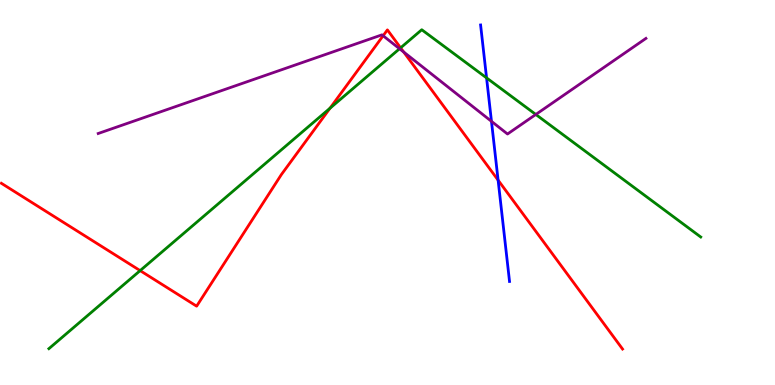[{'lines': ['blue', 'red'], 'intersections': [{'x': 6.43, 'y': 5.32}]}, {'lines': ['green', 'red'], 'intersections': [{'x': 1.81, 'y': 2.97}, {'x': 4.26, 'y': 7.19}, {'x': 5.17, 'y': 8.76}]}, {'lines': ['purple', 'red'], 'intersections': [{'x': 4.94, 'y': 9.07}, {'x': 5.21, 'y': 8.65}]}, {'lines': ['blue', 'green'], 'intersections': [{'x': 6.28, 'y': 7.98}]}, {'lines': ['blue', 'purple'], 'intersections': [{'x': 6.34, 'y': 6.85}]}, {'lines': ['green', 'purple'], 'intersections': [{'x': 5.16, 'y': 8.73}, {'x': 6.91, 'y': 7.03}]}]